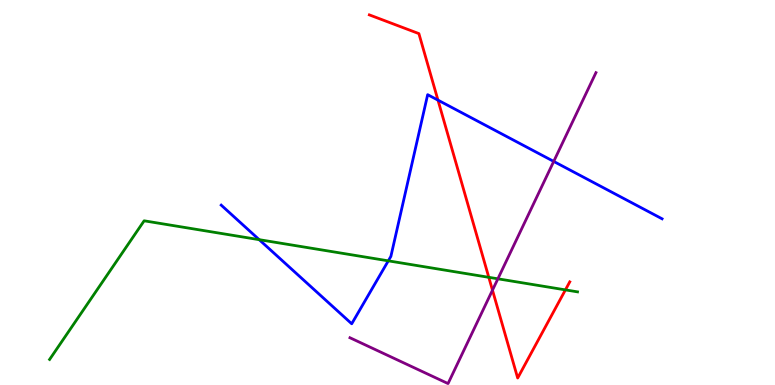[{'lines': ['blue', 'red'], 'intersections': [{'x': 5.65, 'y': 7.4}]}, {'lines': ['green', 'red'], 'intersections': [{'x': 6.31, 'y': 2.8}, {'x': 7.3, 'y': 2.47}]}, {'lines': ['purple', 'red'], 'intersections': [{'x': 6.35, 'y': 2.46}]}, {'lines': ['blue', 'green'], 'intersections': [{'x': 3.34, 'y': 3.77}, {'x': 5.01, 'y': 3.22}]}, {'lines': ['blue', 'purple'], 'intersections': [{'x': 7.14, 'y': 5.81}]}, {'lines': ['green', 'purple'], 'intersections': [{'x': 6.42, 'y': 2.76}]}]